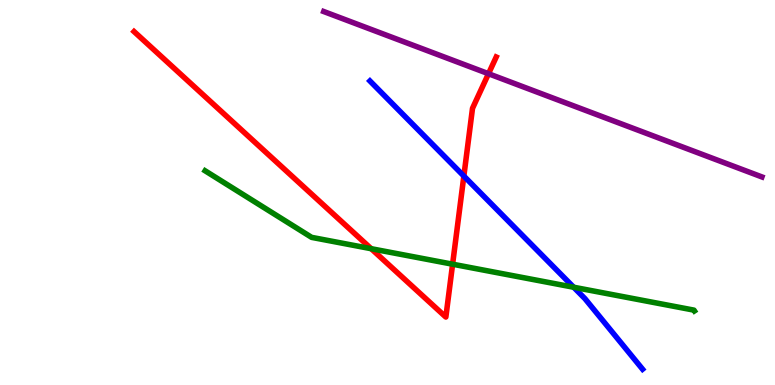[{'lines': ['blue', 'red'], 'intersections': [{'x': 5.99, 'y': 5.43}]}, {'lines': ['green', 'red'], 'intersections': [{'x': 4.79, 'y': 3.54}, {'x': 5.84, 'y': 3.14}]}, {'lines': ['purple', 'red'], 'intersections': [{'x': 6.3, 'y': 8.09}]}, {'lines': ['blue', 'green'], 'intersections': [{'x': 7.4, 'y': 2.54}]}, {'lines': ['blue', 'purple'], 'intersections': []}, {'lines': ['green', 'purple'], 'intersections': []}]